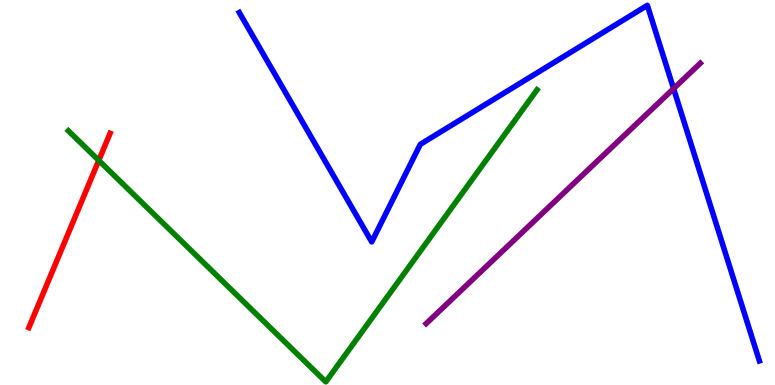[{'lines': ['blue', 'red'], 'intersections': []}, {'lines': ['green', 'red'], 'intersections': [{'x': 1.27, 'y': 5.83}]}, {'lines': ['purple', 'red'], 'intersections': []}, {'lines': ['blue', 'green'], 'intersections': []}, {'lines': ['blue', 'purple'], 'intersections': [{'x': 8.69, 'y': 7.7}]}, {'lines': ['green', 'purple'], 'intersections': []}]